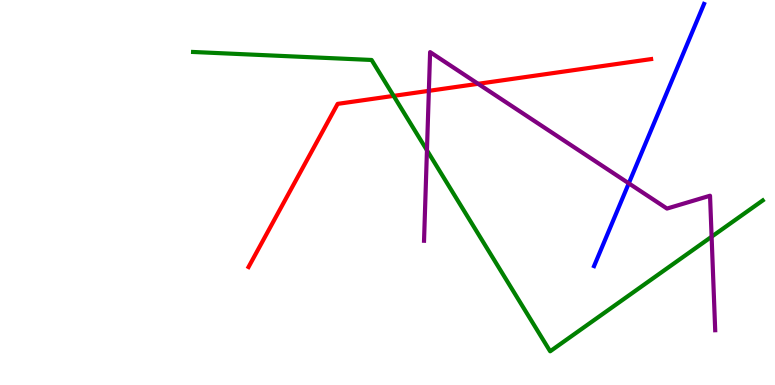[{'lines': ['blue', 'red'], 'intersections': []}, {'lines': ['green', 'red'], 'intersections': [{'x': 5.08, 'y': 7.51}]}, {'lines': ['purple', 'red'], 'intersections': [{'x': 5.53, 'y': 7.64}, {'x': 6.17, 'y': 7.82}]}, {'lines': ['blue', 'green'], 'intersections': []}, {'lines': ['blue', 'purple'], 'intersections': [{'x': 8.11, 'y': 5.24}]}, {'lines': ['green', 'purple'], 'intersections': [{'x': 5.51, 'y': 6.1}, {'x': 9.18, 'y': 3.85}]}]